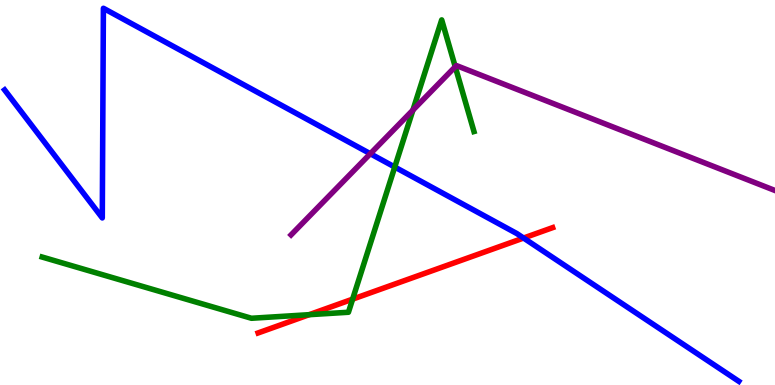[{'lines': ['blue', 'red'], 'intersections': [{'x': 6.76, 'y': 3.82}]}, {'lines': ['green', 'red'], 'intersections': [{'x': 3.99, 'y': 1.83}, {'x': 4.55, 'y': 2.23}]}, {'lines': ['purple', 'red'], 'intersections': []}, {'lines': ['blue', 'green'], 'intersections': [{'x': 5.09, 'y': 5.66}]}, {'lines': ['blue', 'purple'], 'intersections': [{'x': 4.78, 'y': 6.01}]}, {'lines': ['green', 'purple'], 'intersections': [{'x': 5.33, 'y': 7.14}, {'x': 5.87, 'y': 8.27}]}]